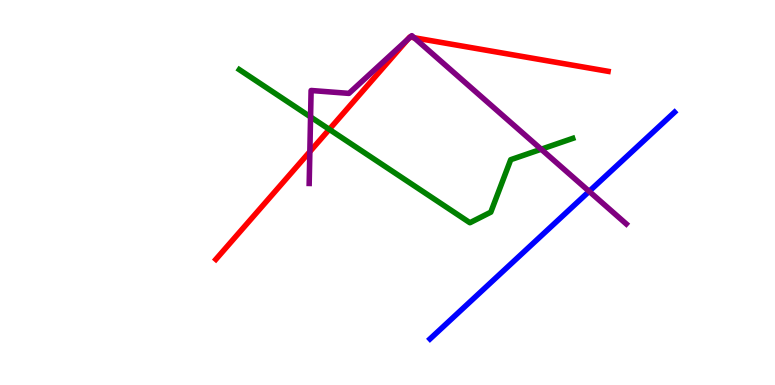[{'lines': ['blue', 'red'], 'intersections': []}, {'lines': ['green', 'red'], 'intersections': [{'x': 4.25, 'y': 6.64}]}, {'lines': ['purple', 'red'], 'intersections': [{'x': 4.0, 'y': 6.06}, {'x': 5.26, 'y': 8.98}, {'x': 5.29, 'y': 9.04}, {'x': 5.34, 'y': 9.02}]}, {'lines': ['blue', 'green'], 'intersections': []}, {'lines': ['blue', 'purple'], 'intersections': [{'x': 7.6, 'y': 5.03}]}, {'lines': ['green', 'purple'], 'intersections': [{'x': 4.01, 'y': 6.96}, {'x': 6.98, 'y': 6.12}]}]